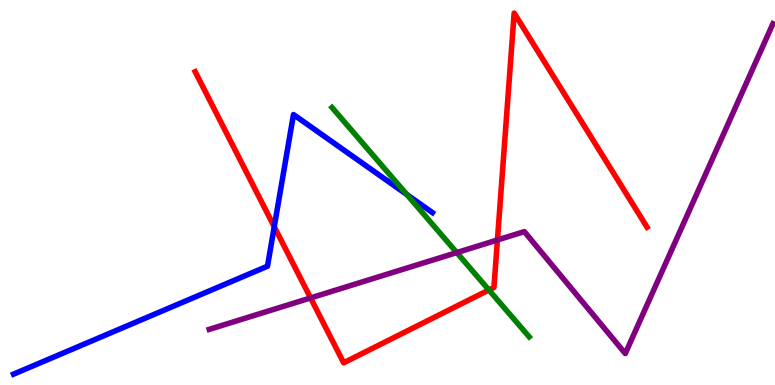[{'lines': ['blue', 'red'], 'intersections': [{'x': 3.54, 'y': 4.11}]}, {'lines': ['green', 'red'], 'intersections': [{'x': 6.31, 'y': 2.47}]}, {'lines': ['purple', 'red'], 'intersections': [{'x': 4.01, 'y': 2.26}, {'x': 6.42, 'y': 3.77}]}, {'lines': ['blue', 'green'], 'intersections': [{'x': 5.25, 'y': 4.95}]}, {'lines': ['blue', 'purple'], 'intersections': []}, {'lines': ['green', 'purple'], 'intersections': [{'x': 5.89, 'y': 3.44}]}]